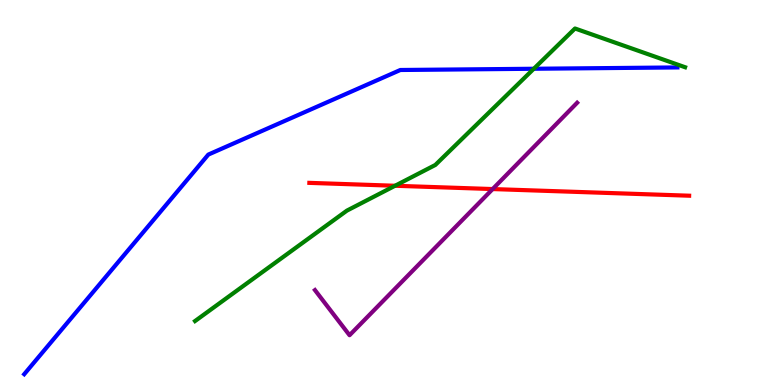[{'lines': ['blue', 'red'], 'intersections': []}, {'lines': ['green', 'red'], 'intersections': [{'x': 5.1, 'y': 5.18}]}, {'lines': ['purple', 'red'], 'intersections': [{'x': 6.36, 'y': 5.09}]}, {'lines': ['blue', 'green'], 'intersections': [{'x': 6.89, 'y': 8.21}]}, {'lines': ['blue', 'purple'], 'intersections': []}, {'lines': ['green', 'purple'], 'intersections': []}]